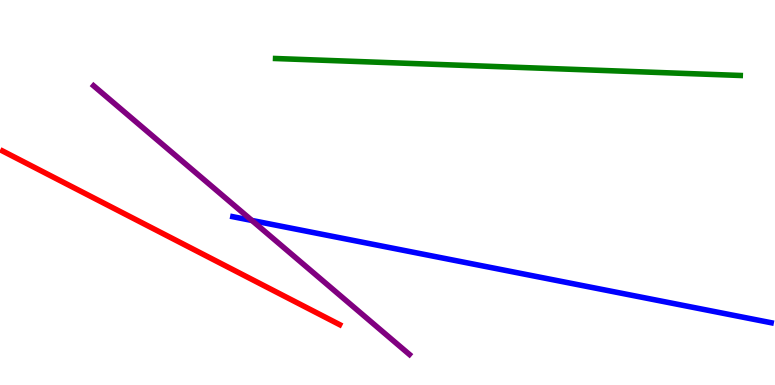[{'lines': ['blue', 'red'], 'intersections': []}, {'lines': ['green', 'red'], 'intersections': []}, {'lines': ['purple', 'red'], 'intersections': []}, {'lines': ['blue', 'green'], 'intersections': []}, {'lines': ['blue', 'purple'], 'intersections': [{'x': 3.25, 'y': 4.27}]}, {'lines': ['green', 'purple'], 'intersections': []}]